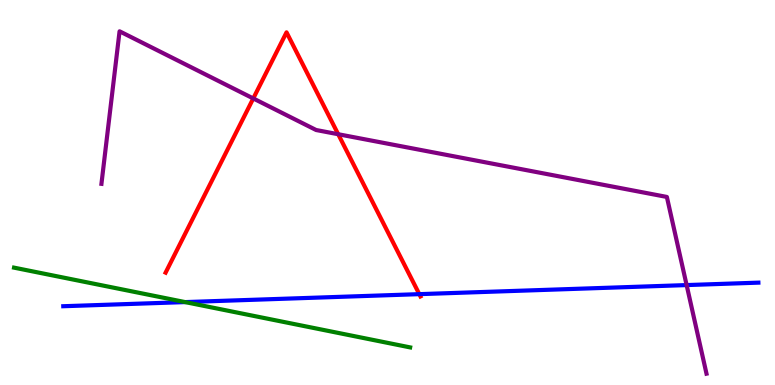[{'lines': ['blue', 'red'], 'intersections': [{'x': 5.41, 'y': 2.36}]}, {'lines': ['green', 'red'], 'intersections': []}, {'lines': ['purple', 'red'], 'intersections': [{'x': 3.27, 'y': 7.44}, {'x': 4.36, 'y': 6.51}]}, {'lines': ['blue', 'green'], 'intersections': [{'x': 2.39, 'y': 2.15}]}, {'lines': ['blue', 'purple'], 'intersections': [{'x': 8.86, 'y': 2.6}]}, {'lines': ['green', 'purple'], 'intersections': []}]